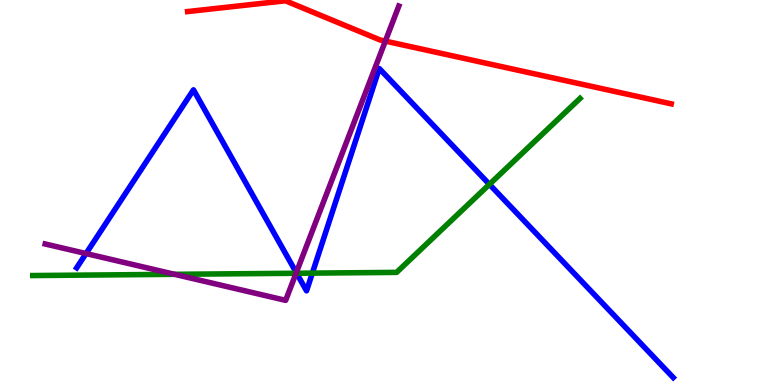[{'lines': ['blue', 'red'], 'intersections': []}, {'lines': ['green', 'red'], 'intersections': []}, {'lines': ['purple', 'red'], 'intersections': [{'x': 4.97, 'y': 8.93}]}, {'lines': ['blue', 'green'], 'intersections': [{'x': 3.83, 'y': 2.9}, {'x': 4.03, 'y': 2.91}, {'x': 6.32, 'y': 5.21}]}, {'lines': ['blue', 'purple'], 'intersections': [{'x': 1.11, 'y': 3.41}, {'x': 3.82, 'y': 2.92}]}, {'lines': ['green', 'purple'], 'intersections': [{'x': 2.25, 'y': 2.87}, {'x': 3.82, 'y': 2.9}]}]